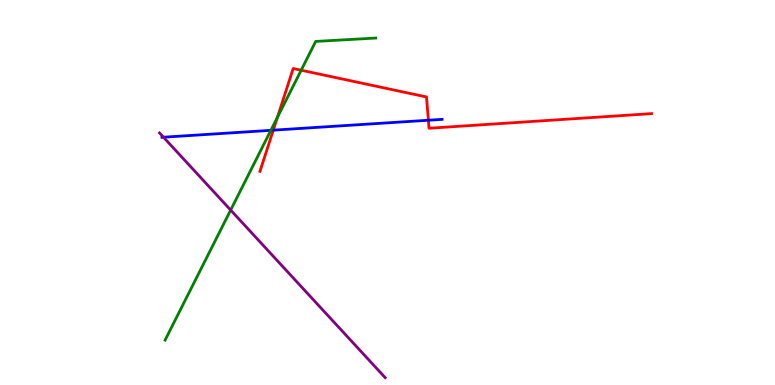[{'lines': ['blue', 'red'], 'intersections': [{'x': 3.53, 'y': 6.62}, {'x': 5.53, 'y': 6.88}]}, {'lines': ['green', 'red'], 'intersections': [{'x': 3.58, 'y': 6.95}, {'x': 3.89, 'y': 8.18}]}, {'lines': ['purple', 'red'], 'intersections': []}, {'lines': ['blue', 'green'], 'intersections': [{'x': 3.5, 'y': 6.61}]}, {'lines': ['blue', 'purple'], 'intersections': [{'x': 2.11, 'y': 6.44}]}, {'lines': ['green', 'purple'], 'intersections': [{'x': 2.98, 'y': 4.54}]}]